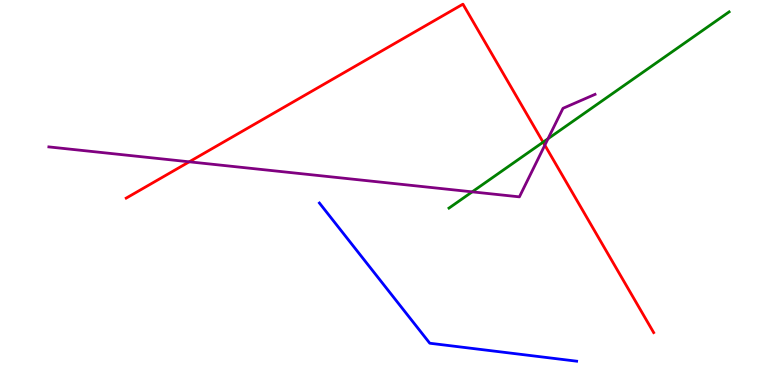[{'lines': ['blue', 'red'], 'intersections': []}, {'lines': ['green', 'red'], 'intersections': [{'x': 7.01, 'y': 6.31}]}, {'lines': ['purple', 'red'], 'intersections': [{'x': 2.44, 'y': 5.8}, {'x': 7.03, 'y': 6.23}]}, {'lines': ['blue', 'green'], 'intersections': []}, {'lines': ['blue', 'purple'], 'intersections': []}, {'lines': ['green', 'purple'], 'intersections': [{'x': 6.09, 'y': 5.02}, {'x': 7.07, 'y': 6.4}]}]